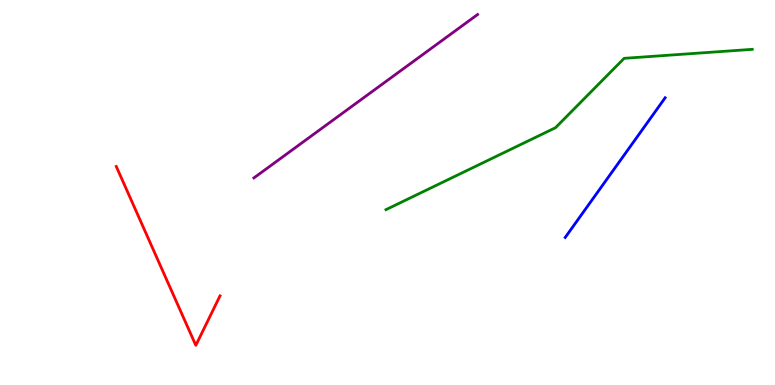[{'lines': ['blue', 'red'], 'intersections': []}, {'lines': ['green', 'red'], 'intersections': []}, {'lines': ['purple', 'red'], 'intersections': []}, {'lines': ['blue', 'green'], 'intersections': []}, {'lines': ['blue', 'purple'], 'intersections': []}, {'lines': ['green', 'purple'], 'intersections': []}]